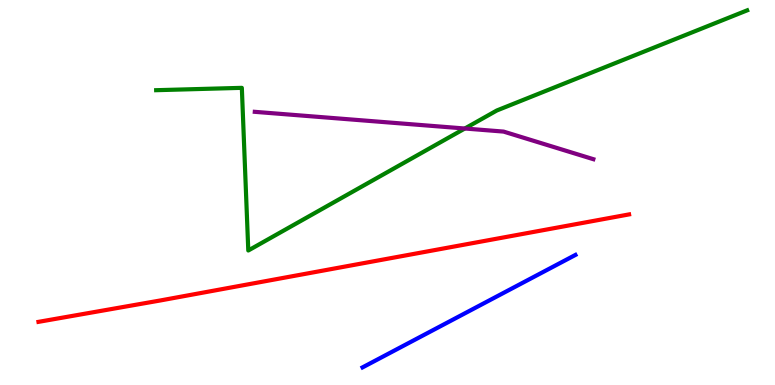[{'lines': ['blue', 'red'], 'intersections': []}, {'lines': ['green', 'red'], 'intersections': []}, {'lines': ['purple', 'red'], 'intersections': []}, {'lines': ['blue', 'green'], 'intersections': []}, {'lines': ['blue', 'purple'], 'intersections': []}, {'lines': ['green', 'purple'], 'intersections': [{'x': 6.0, 'y': 6.66}]}]